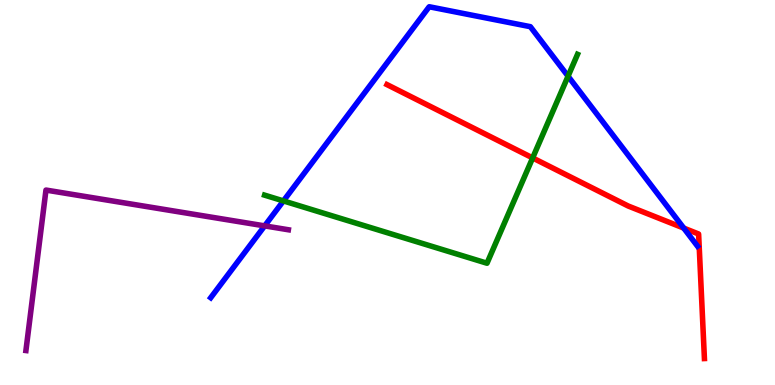[{'lines': ['blue', 'red'], 'intersections': [{'x': 8.82, 'y': 4.08}]}, {'lines': ['green', 'red'], 'intersections': [{'x': 6.87, 'y': 5.9}]}, {'lines': ['purple', 'red'], 'intersections': []}, {'lines': ['blue', 'green'], 'intersections': [{'x': 3.66, 'y': 4.78}, {'x': 7.33, 'y': 8.02}]}, {'lines': ['blue', 'purple'], 'intersections': [{'x': 3.42, 'y': 4.13}]}, {'lines': ['green', 'purple'], 'intersections': []}]